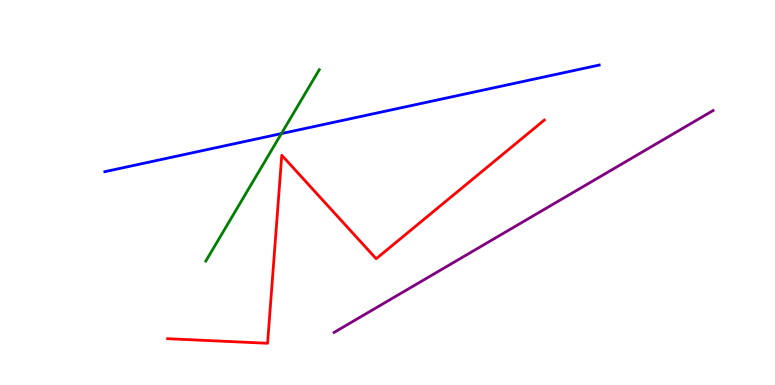[{'lines': ['blue', 'red'], 'intersections': []}, {'lines': ['green', 'red'], 'intersections': []}, {'lines': ['purple', 'red'], 'intersections': []}, {'lines': ['blue', 'green'], 'intersections': [{'x': 3.63, 'y': 6.53}]}, {'lines': ['blue', 'purple'], 'intersections': []}, {'lines': ['green', 'purple'], 'intersections': []}]